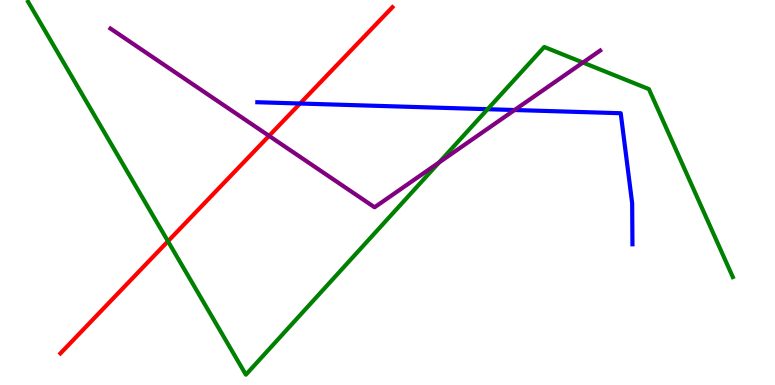[{'lines': ['blue', 'red'], 'intersections': [{'x': 3.87, 'y': 7.31}]}, {'lines': ['green', 'red'], 'intersections': [{'x': 2.17, 'y': 3.73}]}, {'lines': ['purple', 'red'], 'intersections': [{'x': 3.47, 'y': 6.47}]}, {'lines': ['blue', 'green'], 'intersections': [{'x': 6.29, 'y': 7.16}]}, {'lines': ['blue', 'purple'], 'intersections': [{'x': 6.64, 'y': 7.14}]}, {'lines': ['green', 'purple'], 'intersections': [{'x': 5.67, 'y': 5.78}, {'x': 7.52, 'y': 8.38}]}]